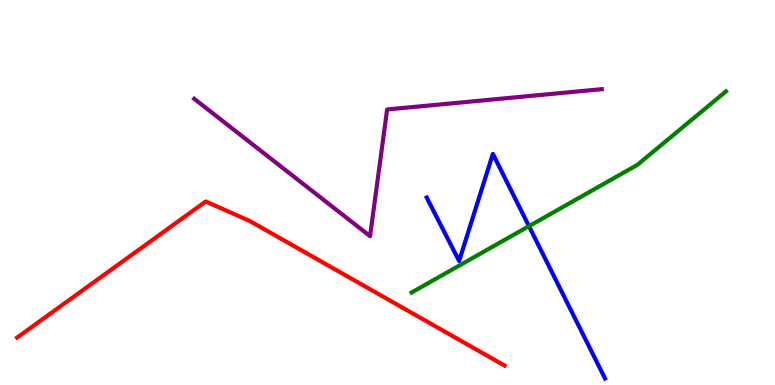[{'lines': ['blue', 'red'], 'intersections': []}, {'lines': ['green', 'red'], 'intersections': []}, {'lines': ['purple', 'red'], 'intersections': []}, {'lines': ['blue', 'green'], 'intersections': [{'x': 6.83, 'y': 4.13}]}, {'lines': ['blue', 'purple'], 'intersections': []}, {'lines': ['green', 'purple'], 'intersections': []}]